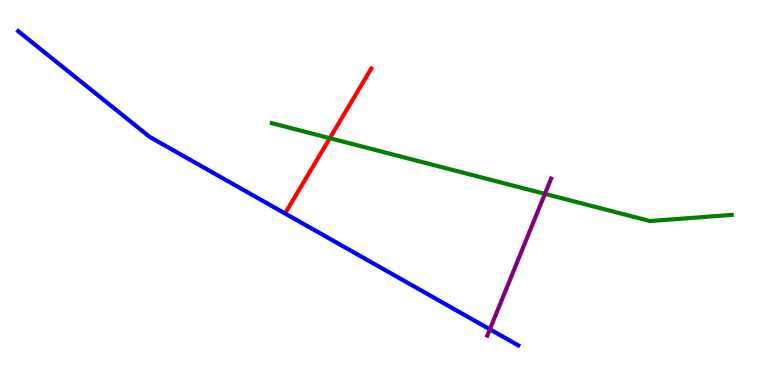[{'lines': ['blue', 'red'], 'intersections': []}, {'lines': ['green', 'red'], 'intersections': [{'x': 4.26, 'y': 6.41}]}, {'lines': ['purple', 'red'], 'intersections': []}, {'lines': ['blue', 'green'], 'intersections': []}, {'lines': ['blue', 'purple'], 'intersections': [{'x': 6.32, 'y': 1.45}]}, {'lines': ['green', 'purple'], 'intersections': [{'x': 7.03, 'y': 4.96}]}]